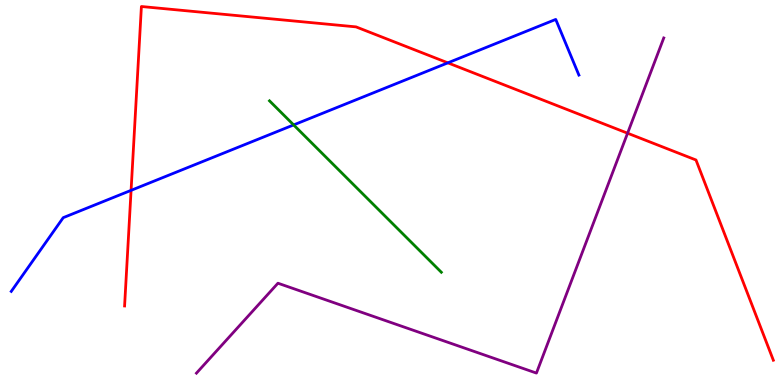[{'lines': ['blue', 'red'], 'intersections': [{'x': 1.69, 'y': 5.06}, {'x': 5.78, 'y': 8.37}]}, {'lines': ['green', 'red'], 'intersections': []}, {'lines': ['purple', 'red'], 'intersections': [{'x': 8.1, 'y': 6.54}]}, {'lines': ['blue', 'green'], 'intersections': [{'x': 3.79, 'y': 6.76}]}, {'lines': ['blue', 'purple'], 'intersections': []}, {'lines': ['green', 'purple'], 'intersections': []}]